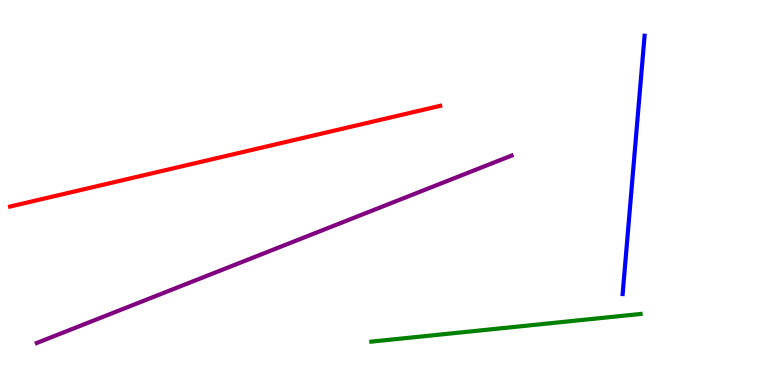[{'lines': ['blue', 'red'], 'intersections': []}, {'lines': ['green', 'red'], 'intersections': []}, {'lines': ['purple', 'red'], 'intersections': []}, {'lines': ['blue', 'green'], 'intersections': []}, {'lines': ['blue', 'purple'], 'intersections': []}, {'lines': ['green', 'purple'], 'intersections': []}]